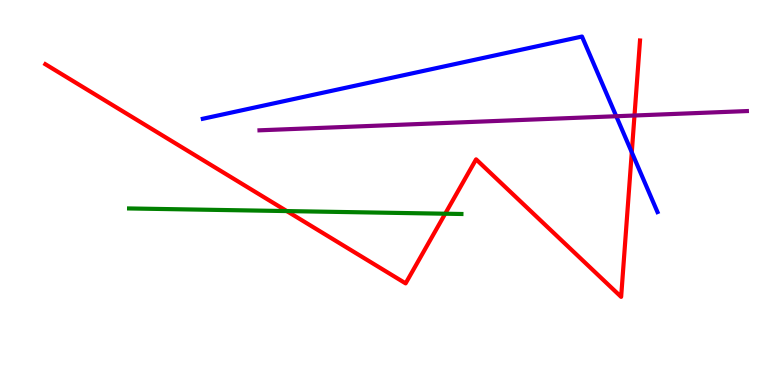[{'lines': ['blue', 'red'], 'intersections': [{'x': 8.15, 'y': 6.04}]}, {'lines': ['green', 'red'], 'intersections': [{'x': 3.7, 'y': 4.52}, {'x': 5.74, 'y': 4.45}]}, {'lines': ['purple', 'red'], 'intersections': [{'x': 8.19, 'y': 7.0}]}, {'lines': ['blue', 'green'], 'intersections': []}, {'lines': ['blue', 'purple'], 'intersections': [{'x': 7.95, 'y': 6.98}]}, {'lines': ['green', 'purple'], 'intersections': []}]